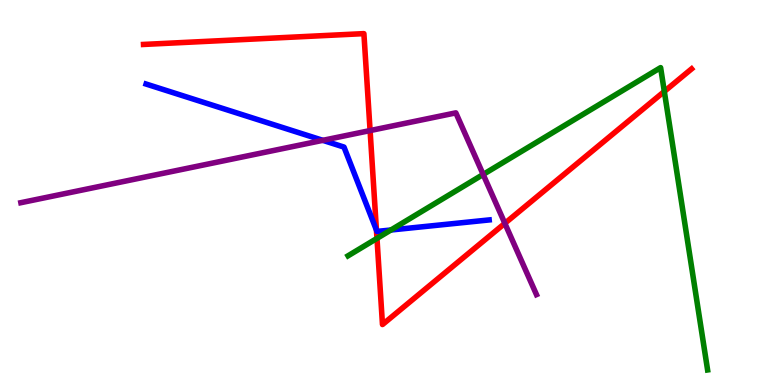[{'lines': ['blue', 'red'], 'intersections': [{'x': 4.86, 'y': 4.02}]}, {'lines': ['green', 'red'], 'intersections': [{'x': 4.86, 'y': 3.81}, {'x': 8.57, 'y': 7.62}]}, {'lines': ['purple', 'red'], 'intersections': [{'x': 4.78, 'y': 6.61}, {'x': 6.51, 'y': 4.2}]}, {'lines': ['blue', 'green'], 'intersections': [{'x': 5.04, 'y': 4.03}]}, {'lines': ['blue', 'purple'], 'intersections': [{'x': 4.17, 'y': 6.35}]}, {'lines': ['green', 'purple'], 'intersections': [{'x': 6.23, 'y': 5.47}]}]